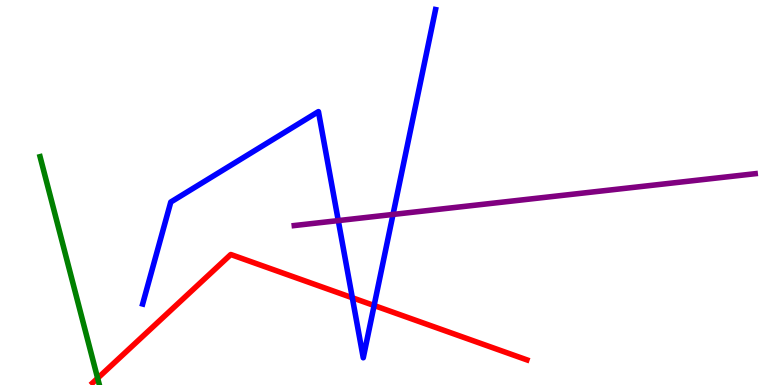[{'lines': ['blue', 'red'], 'intersections': [{'x': 4.55, 'y': 2.27}, {'x': 4.83, 'y': 2.06}]}, {'lines': ['green', 'red'], 'intersections': [{'x': 1.26, 'y': 0.176}]}, {'lines': ['purple', 'red'], 'intersections': []}, {'lines': ['blue', 'green'], 'intersections': []}, {'lines': ['blue', 'purple'], 'intersections': [{'x': 4.36, 'y': 4.27}, {'x': 5.07, 'y': 4.43}]}, {'lines': ['green', 'purple'], 'intersections': []}]